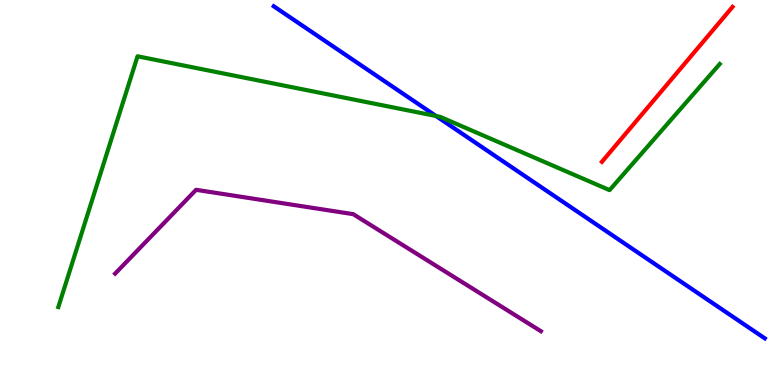[{'lines': ['blue', 'red'], 'intersections': []}, {'lines': ['green', 'red'], 'intersections': []}, {'lines': ['purple', 'red'], 'intersections': []}, {'lines': ['blue', 'green'], 'intersections': [{'x': 5.63, 'y': 6.99}]}, {'lines': ['blue', 'purple'], 'intersections': []}, {'lines': ['green', 'purple'], 'intersections': []}]